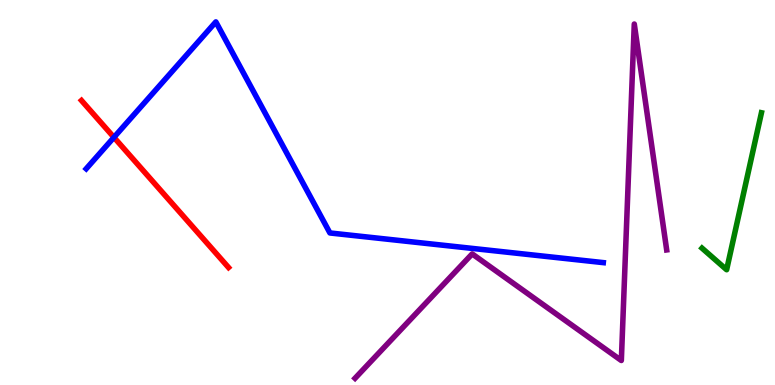[{'lines': ['blue', 'red'], 'intersections': [{'x': 1.47, 'y': 6.43}]}, {'lines': ['green', 'red'], 'intersections': []}, {'lines': ['purple', 'red'], 'intersections': []}, {'lines': ['blue', 'green'], 'intersections': []}, {'lines': ['blue', 'purple'], 'intersections': []}, {'lines': ['green', 'purple'], 'intersections': []}]